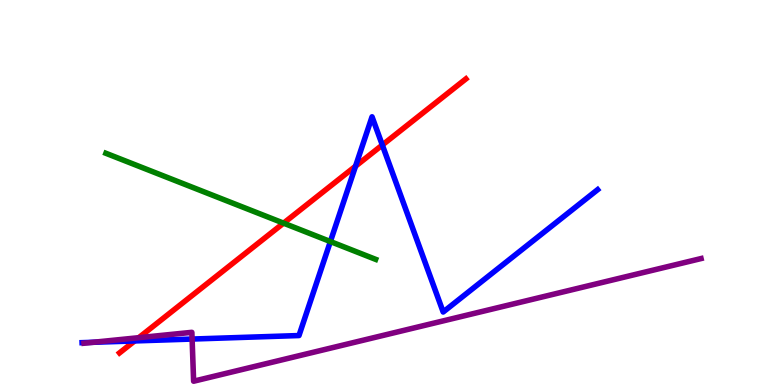[{'lines': ['blue', 'red'], 'intersections': [{'x': 1.74, 'y': 1.14}, {'x': 4.59, 'y': 5.68}, {'x': 4.93, 'y': 6.23}]}, {'lines': ['green', 'red'], 'intersections': [{'x': 3.66, 'y': 4.2}]}, {'lines': ['purple', 'red'], 'intersections': [{'x': 1.79, 'y': 1.23}]}, {'lines': ['blue', 'green'], 'intersections': [{'x': 4.26, 'y': 3.73}]}, {'lines': ['blue', 'purple'], 'intersections': [{'x': 1.2, 'y': 1.11}, {'x': 2.48, 'y': 1.19}]}, {'lines': ['green', 'purple'], 'intersections': []}]